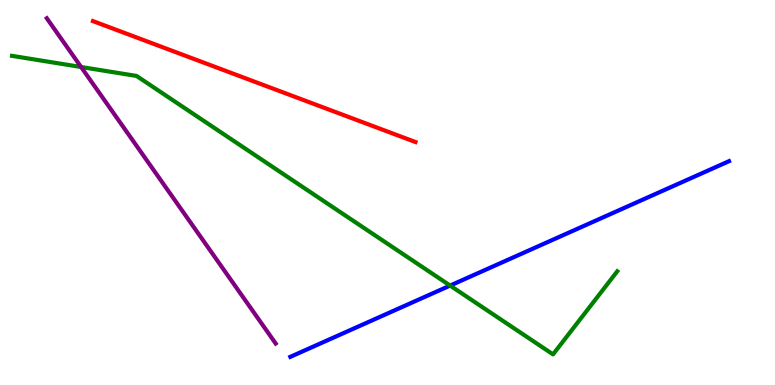[{'lines': ['blue', 'red'], 'intersections': []}, {'lines': ['green', 'red'], 'intersections': []}, {'lines': ['purple', 'red'], 'intersections': []}, {'lines': ['blue', 'green'], 'intersections': [{'x': 5.81, 'y': 2.58}]}, {'lines': ['blue', 'purple'], 'intersections': []}, {'lines': ['green', 'purple'], 'intersections': [{'x': 1.05, 'y': 8.26}]}]